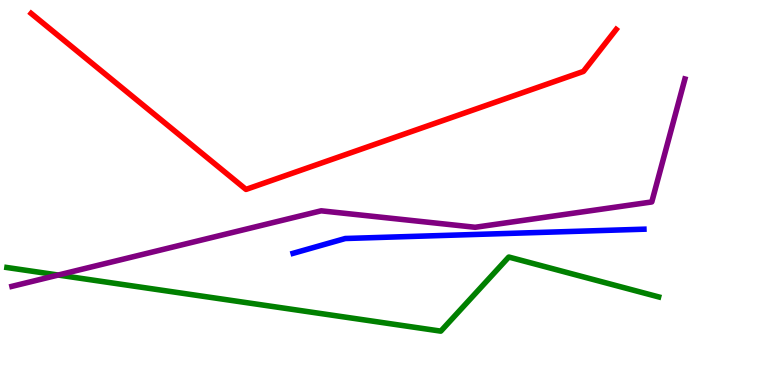[{'lines': ['blue', 'red'], 'intersections': []}, {'lines': ['green', 'red'], 'intersections': []}, {'lines': ['purple', 'red'], 'intersections': []}, {'lines': ['blue', 'green'], 'intersections': []}, {'lines': ['blue', 'purple'], 'intersections': []}, {'lines': ['green', 'purple'], 'intersections': [{'x': 0.751, 'y': 2.86}]}]